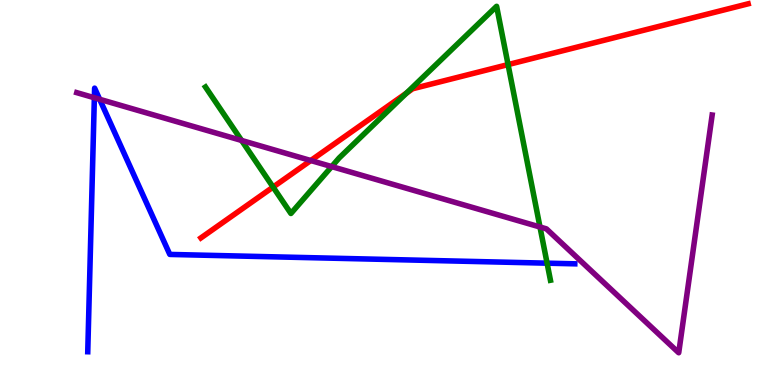[{'lines': ['blue', 'red'], 'intersections': []}, {'lines': ['green', 'red'], 'intersections': [{'x': 3.52, 'y': 5.14}, {'x': 5.25, 'y': 7.58}, {'x': 6.56, 'y': 8.32}]}, {'lines': ['purple', 'red'], 'intersections': [{'x': 4.01, 'y': 5.83}]}, {'lines': ['blue', 'green'], 'intersections': [{'x': 7.06, 'y': 3.16}]}, {'lines': ['blue', 'purple'], 'intersections': [{'x': 1.22, 'y': 7.46}, {'x': 1.29, 'y': 7.42}]}, {'lines': ['green', 'purple'], 'intersections': [{'x': 3.12, 'y': 6.35}, {'x': 4.28, 'y': 5.67}, {'x': 6.97, 'y': 4.1}]}]